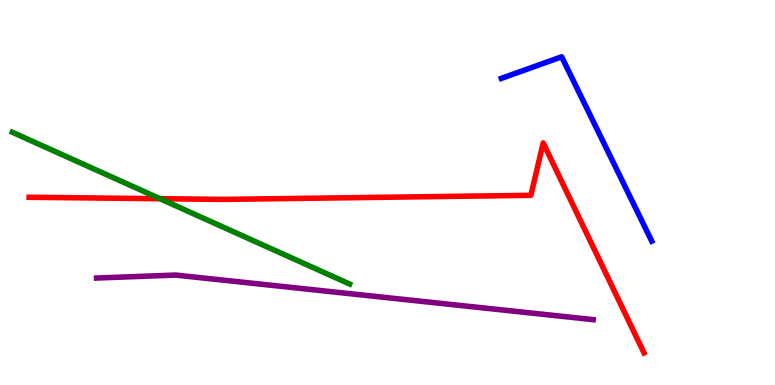[{'lines': ['blue', 'red'], 'intersections': []}, {'lines': ['green', 'red'], 'intersections': [{'x': 2.06, 'y': 4.84}]}, {'lines': ['purple', 'red'], 'intersections': []}, {'lines': ['blue', 'green'], 'intersections': []}, {'lines': ['blue', 'purple'], 'intersections': []}, {'lines': ['green', 'purple'], 'intersections': []}]